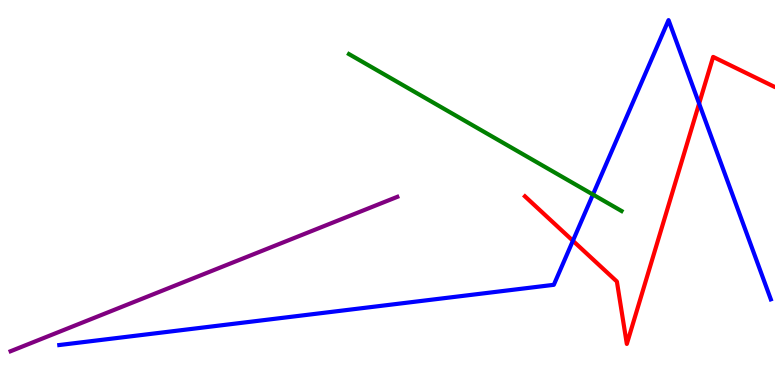[{'lines': ['blue', 'red'], 'intersections': [{'x': 7.39, 'y': 3.75}, {'x': 9.02, 'y': 7.31}]}, {'lines': ['green', 'red'], 'intersections': []}, {'lines': ['purple', 'red'], 'intersections': []}, {'lines': ['blue', 'green'], 'intersections': [{'x': 7.65, 'y': 4.95}]}, {'lines': ['blue', 'purple'], 'intersections': []}, {'lines': ['green', 'purple'], 'intersections': []}]